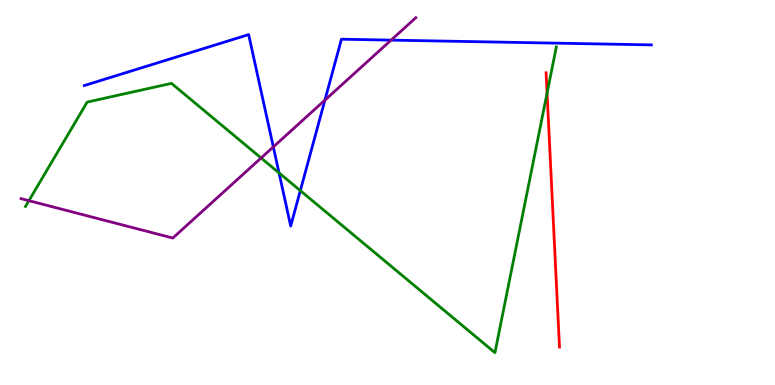[{'lines': ['blue', 'red'], 'intersections': []}, {'lines': ['green', 'red'], 'intersections': [{'x': 7.06, 'y': 7.58}]}, {'lines': ['purple', 'red'], 'intersections': []}, {'lines': ['blue', 'green'], 'intersections': [{'x': 3.6, 'y': 5.51}, {'x': 3.88, 'y': 5.05}]}, {'lines': ['blue', 'purple'], 'intersections': [{'x': 3.53, 'y': 6.18}, {'x': 4.19, 'y': 7.4}, {'x': 5.05, 'y': 8.96}]}, {'lines': ['green', 'purple'], 'intersections': [{'x': 0.373, 'y': 4.79}, {'x': 3.37, 'y': 5.9}]}]